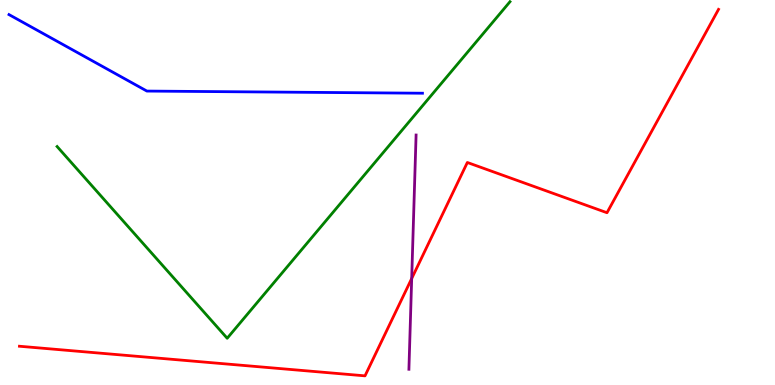[{'lines': ['blue', 'red'], 'intersections': []}, {'lines': ['green', 'red'], 'intersections': []}, {'lines': ['purple', 'red'], 'intersections': [{'x': 5.31, 'y': 2.77}]}, {'lines': ['blue', 'green'], 'intersections': []}, {'lines': ['blue', 'purple'], 'intersections': []}, {'lines': ['green', 'purple'], 'intersections': []}]